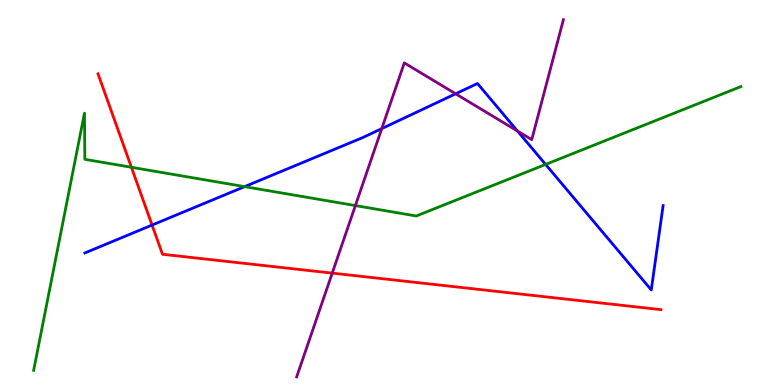[{'lines': ['blue', 'red'], 'intersections': [{'x': 1.96, 'y': 4.15}]}, {'lines': ['green', 'red'], 'intersections': [{'x': 1.7, 'y': 5.66}]}, {'lines': ['purple', 'red'], 'intersections': [{'x': 4.29, 'y': 2.91}]}, {'lines': ['blue', 'green'], 'intersections': [{'x': 3.16, 'y': 5.15}, {'x': 7.04, 'y': 5.73}]}, {'lines': ['blue', 'purple'], 'intersections': [{'x': 4.93, 'y': 6.66}, {'x': 5.88, 'y': 7.56}, {'x': 6.68, 'y': 6.6}]}, {'lines': ['green', 'purple'], 'intersections': [{'x': 4.59, 'y': 4.66}]}]